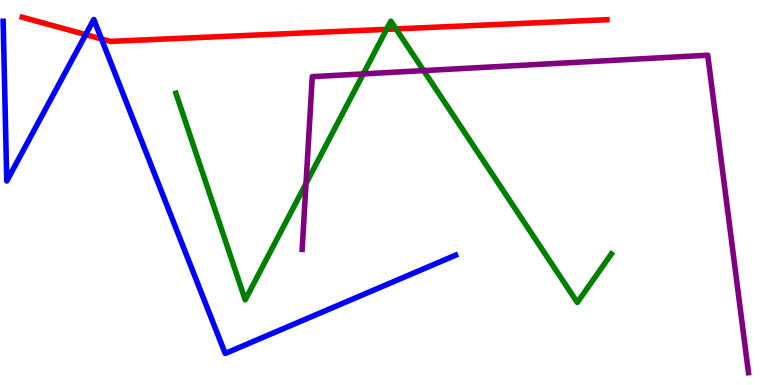[{'lines': ['blue', 'red'], 'intersections': [{'x': 1.11, 'y': 9.1}, {'x': 1.31, 'y': 8.99}]}, {'lines': ['green', 'red'], 'intersections': [{'x': 4.99, 'y': 9.24}, {'x': 5.11, 'y': 9.25}]}, {'lines': ['purple', 'red'], 'intersections': []}, {'lines': ['blue', 'green'], 'intersections': []}, {'lines': ['blue', 'purple'], 'intersections': []}, {'lines': ['green', 'purple'], 'intersections': [{'x': 3.95, 'y': 5.23}, {'x': 4.69, 'y': 8.08}, {'x': 5.47, 'y': 8.17}]}]